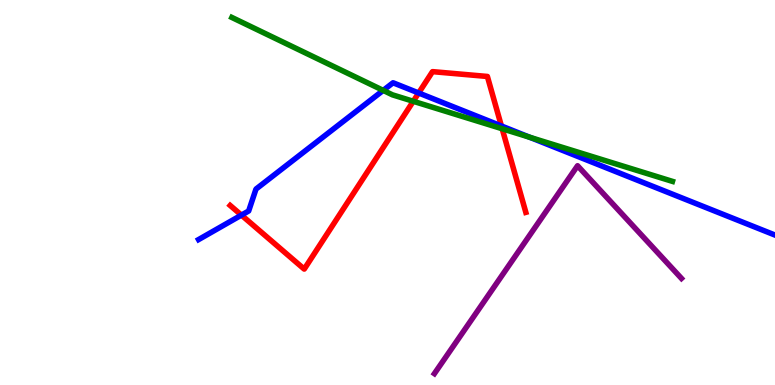[{'lines': ['blue', 'red'], 'intersections': [{'x': 3.12, 'y': 4.41}, {'x': 5.4, 'y': 7.58}, {'x': 6.47, 'y': 6.73}]}, {'lines': ['green', 'red'], 'intersections': [{'x': 5.33, 'y': 7.37}, {'x': 6.48, 'y': 6.66}]}, {'lines': ['purple', 'red'], 'intersections': []}, {'lines': ['blue', 'green'], 'intersections': [{'x': 4.94, 'y': 7.65}, {'x': 6.84, 'y': 6.43}]}, {'lines': ['blue', 'purple'], 'intersections': []}, {'lines': ['green', 'purple'], 'intersections': []}]